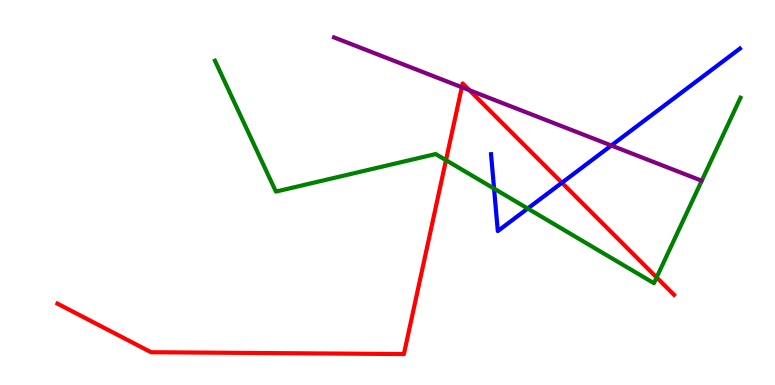[{'lines': ['blue', 'red'], 'intersections': [{'x': 7.25, 'y': 5.25}]}, {'lines': ['green', 'red'], 'intersections': [{'x': 5.75, 'y': 5.84}, {'x': 8.47, 'y': 2.79}]}, {'lines': ['purple', 'red'], 'intersections': [{'x': 5.96, 'y': 7.73}, {'x': 6.06, 'y': 7.66}]}, {'lines': ['blue', 'green'], 'intersections': [{'x': 6.38, 'y': 5.1}, {'x': 6.81, 'y': 4.58}]}, {'lines': ['blue', 'purple'], 'intersections': [{'x': 7.89, 'y': 6.22}]}, {'lines': ['green', 'purple'], 'intersections': []}]